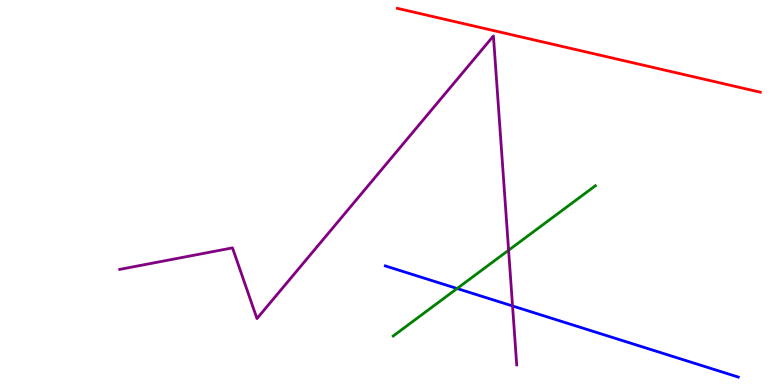[{'lines': ['blue', 'red'], 'intersections': []}, {'lines': ['green', 'red'], 'intersections': []}, {'lines': ['purple', 'red'], 'intersections': []}, {'lines': ['blue', 'green'], 'intersections': [{'x': 5.9, 'y': 2.51}]}, {'lines': ['blue', 'purple'], 'intersections': [{'x': 6.61, 'y': 2.05}]}, {'lines': ['green', 'purple'], 'intersections': [{'x': 6.56, 'y': 3.5}]}]